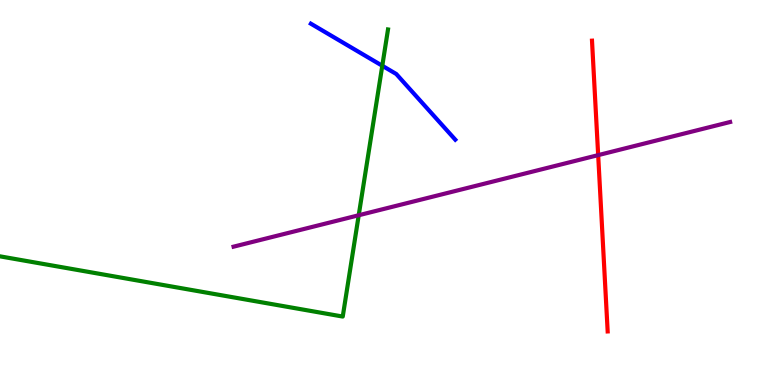[{'lines': ['blue', 'red'], 'intersections': []}, {'lines': ['green', 'red'], 'intersections': []}, {'lines': ['purple', 'red'], 'intersections': [{'x': 7.72, 'y': 5.97}]}, {'lines': ['blue', 'green'], 'intersections': [{'x': 4.93, 'y': 8.29}]}, {'lines': ['blue', 'purple'], 'intersections': []}, {'lines': ['green', 'purple'], 'intersections': [{'x': 4.63, 'y': 4.41}]}]